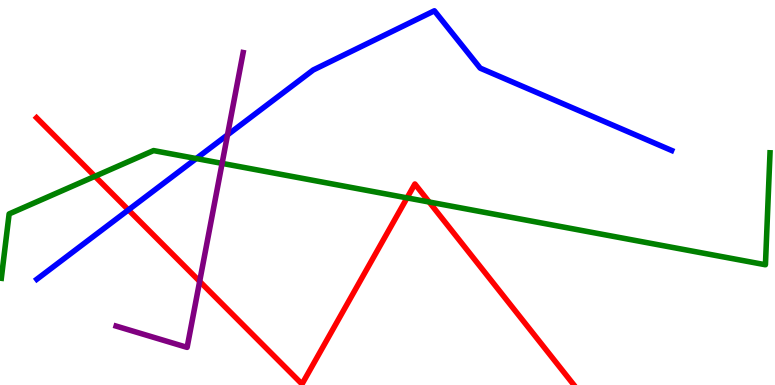[{'lines': ['blue', 'red'], 'intersections': [{'x': 1.66, 'y': 4.55}]}, {'lines': ['green', 'red'], 'intersections': [{'x': 1.22, 'y': 5.42}, {'x': 5.25, 'y': 4.86}, {'x': 5.54, 'y': 4.75}]}, {'lines': ['purple', 'red'], 'intersections': [{'x': 2.58, 'y': 2.69}]}, {'lines': ['blue', 'green'], 'intersections': [{'x': 2.53, 'y': 5.88}]}, {'lines': ['blue', 'purple'], 'intersections': [{'x': 2.94, 'y': 6.5}]}, {'lines': ['green', 'purple'], 'intersections': [{'x': 2.87, 'y': 5.76}]}]